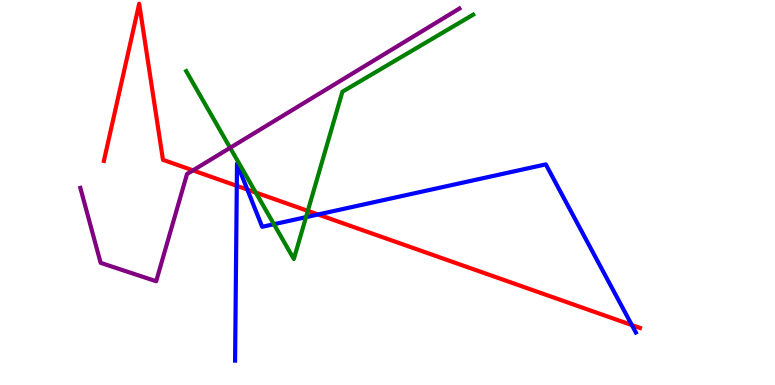[{'lines': ['blue', 'red'], 'intersections': [{'x': 3.06, 'y': 5.17}, {'x': 3.19, 'y': 5.08}, {'x': 4.1, 'y': 4.43}, {'x': 8.15, 'y': 1.56}]}, {'lines': ['green', 'red'], 'intersections': [{'x': 3.3, 'y': 5.0}, {'x': 3.97, 'y': 4.52}]}, {'lines': ['purple', 'red'], 'intersections': [{'x': 2.49, 'y': 5.57}]}, {'lines': ['blue', 'green'], 'intersections': [{'x': 3.53, 'y': 4.18}, {'x': 3.95, 'y': 4.36}]}, {'lines': ['blue', 'purple'], 'intersections': []}, {'lines': ['green', 'purple'], 'intersections': [{'x': 2.97, 'y': 6.16}]}]